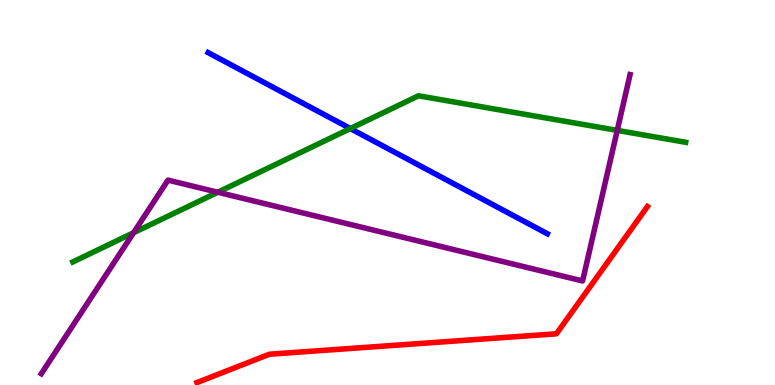[{'lines': ['blue', 'red'], 'intersections': []}, {'lines': ['green', 'red'], 'intersections': []}, {'lines': ['purple', 'red'], 'intersections': []}, {'lines': ['blue', 'green'], 'intersections': [{'x': 4.52, 'y': 6.66}]}, {'lines': ['blue', 'purple'], 'intersections': []}, {'lines': ['green', 'purple'], 'intersections': [{'x': 1.72, 'y': 3.95}, {'x': 2.81, 'y': 5.01}, {'x': 7.96, 'y': 6.61}]}]